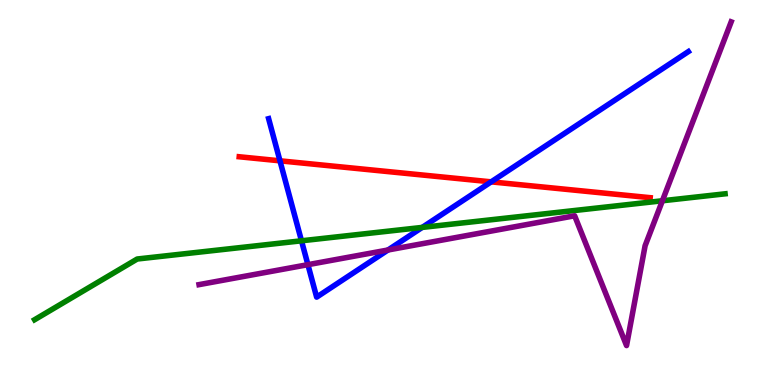[{'lines': ['blue', 'red'], 'intersections': [{'x': 3.61, 'y': 5.82}, {'x': 6.34, 'y': 5.28}]}, {'lines': ['green', 'red'], 'intersections': []}, {'lines': ['purple', 'red'], 'intersections': []}, {'lines': ['blue', 'green'], 'intersections': [{'x': 3.89, 'y': 3.75}, {'x': 5.45, 'y': 4.09}]}, {'lines': ['blue', 'purple'], 'intersections': [{'x': 3.97, 'y': 3.13}, {'x': 5.01, 'y': 3.51}]}, {'lines': ['green', 'purple'], 'intersections': [{'x': 8.55, 'y': 4.79}]}]